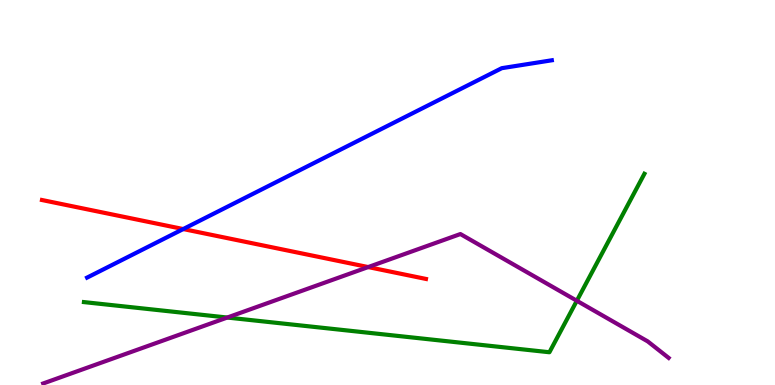[{'lines': ['blue', 'red'], 'intersections': [{'x': 2.36, 'y': 4.05}]}, {'lines': ['green', 'red'], 'intersections': []}, {'lines': ['purple', 'red'], 'intersections': [{'x': 4.75, 'y': 3.06}]}, {'lines': ['blue', 'green'], 'intersections': []}, {'lines': ['blue', 'purple'], 'intersections': []}, {'lines': ['green', 'purple'], 'intersections': [{'x': 2.93, 'y': 1.75}, {'x': 7.44, 'y': 2.19}]}]